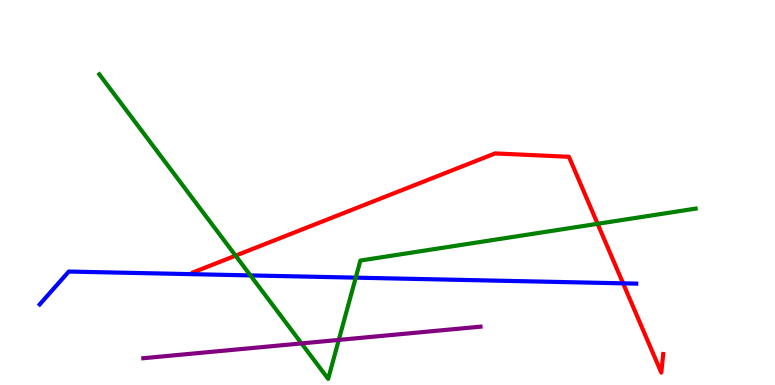[{'lines': ['blue', 'red'], 'intersections': [{'x': 8.04, 'y': 2.64}]}, {'lines': ['green', 'red'], 'intersections': [{'x': 3.04, 'y': 3.36}, {'x': 7.71, 'y': 4.19}]}, {'lines': ['purple', 'red'], 'intersections': []}, {'lines': ['blue', 'green'], 'intersections': [{'x': 3.23, 'y': 2.85}, {'x': 4.59, 'y': 2.79}]}, {'lines': ['blue', 'purple'], 'intersections': []}, {'lines': ['green', 'purple'], 'intersections': [{'x': 3.89, 'y': 1.08}, {'x': 4.37, 'y': 1.17}]}]